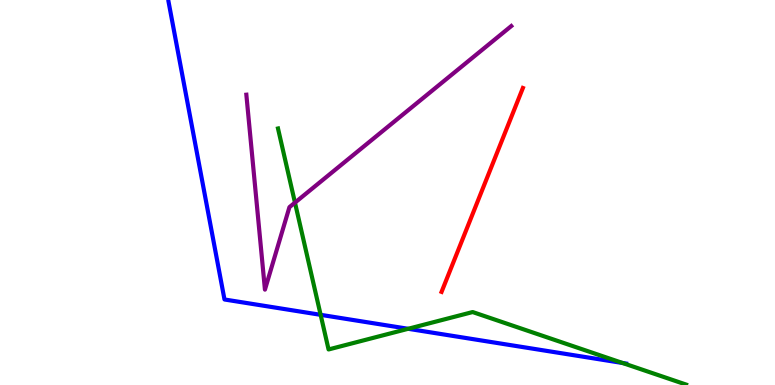[{'lines': ['blue', 'red'], 'intersections': []}, {'lines': ['green', 'red'], 'intersections': []}, {'lines': ['purple', 'red'], 'intersections': []}, {'lines': ['blue', 'green'], 'intersections': [{'x': 4.14, 'y': 1.82}, {'x': 5.27, 'y': 1.46}, {'x': 8.03, 'y': 0.571}]}, {'lines': ['blue', 'purple'], 'intersections': []}, {'lines': ['green', 'purple'], 'intersections': [{'x': 3.81, 'y': 4.74}]}]